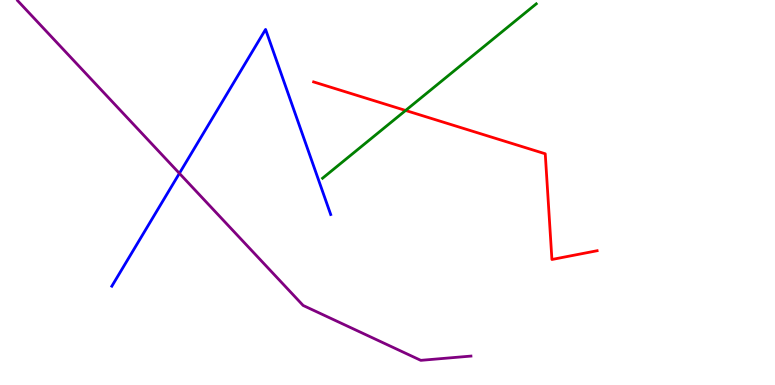[{'lines': ['blue', 'red'], 'intersections': []}, {'lines': ['green', 'red'], 'intersections': [{'x': 5.23, 'y': 7.13}]}, {'lines': ['purple', 'red'], 'intersections': []}, {'lines': ['blue', 'green'], 'intersections': []}, {'lines': ['blue', 'purple'], 'intersections': [{'x': 2.31, 'y': 5.5}]}, {'lines': ['green', 'purple'], 'intersections': []}]